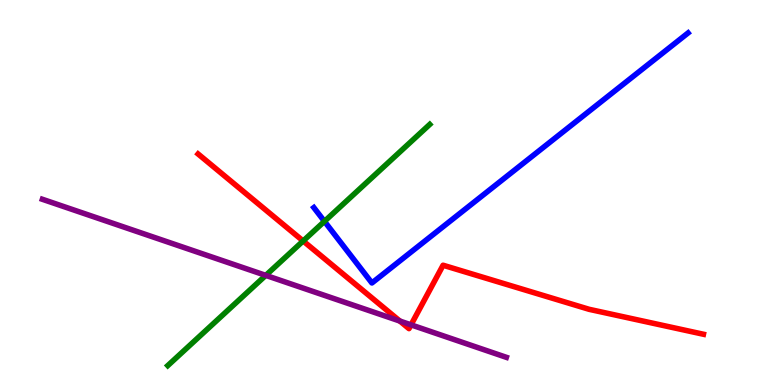[{'lines': ['blue', 'red'], 'intersections': []}, {'lines': ['green', 'red'], 'intersections': [{'x': 3.91, 'y': 3.74}]}, {'lines': ['purple', 'red'], 'intersections': [{'x': 5.16, 'y': 1.66}, {'x': 5.3, 'y': 1.56}]}, {'lines': ['blue', 'green'], 'intersections': [{'x': 4.19, 'y': 4.25}]}, {'lines': ['blue', 'purple'], 'intersections': []}, {'lines': ['green', 'purple'], 'intersections': [{'x': 3.43, 'y': 2.85}]}]